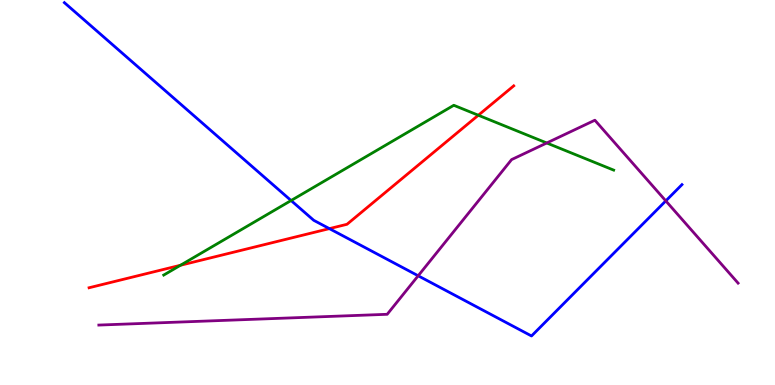[{'lines': ['blue', 'red'], 'intersections': [{'x': 4.25, 'y': 4.06}]}, {'lines': ['green', 'red'], 'intersections': [{'x': 2.33, 'y': 3.11}, {'x': 6.17, 'y': 7.01}]}, {'lines': ['purple', 'red'], 'intersections': []}, {'lines': ['blue', 'green'], 'intersections': [{'x': 3.76, 'y': 4.79}]}, {'lines': ['blue', 'purple'], 'intersections': [{'x': 5.4, 'y': 2.84}, {'x': 8.59, 'y': 4.78}]}, {'lines': ['green', 'purple'], 'intersections': [{'x': 7.05, 'y': 6.29}]}]